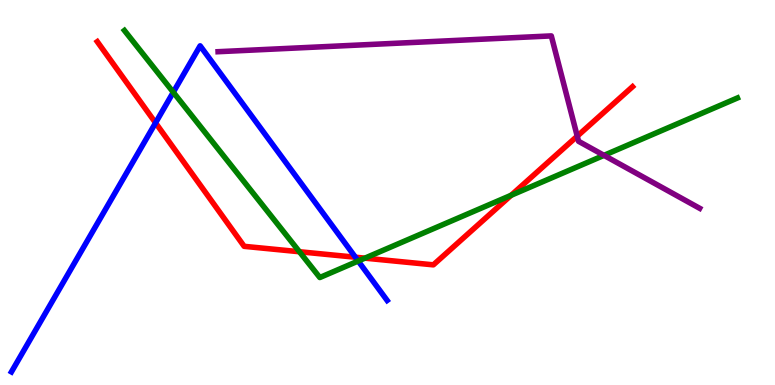[{'lines': ['blue', 'red'], 'intersections': [{'x': 2.01, 'y': 6.81}, {'x': 4.59, 'y': 3.32}]}, {'lines': ['green', 'red'], 'intersections': [{'x': 3.86, 'y': 3.46}, {'x': 4.71, 'y': 3.29}, {'x': 6.6, 'y': 4.93}]}, {'lines': ['purple', 'red'], 'intersections': [{'x': 7.45, 'y': 6.46}]}, {'lines': ['blue', 'green'], 'intersections': [{'x': 2.24, 'y': 7.6}, {'x': 4.62, 'y': 3.22}]}, {'lines': ['blue', 'purple'], 'intersections': []}, {'lines': ['green', 'purple'], 'intersections': [{'x': 7.79, 'y': 5.96}]}]